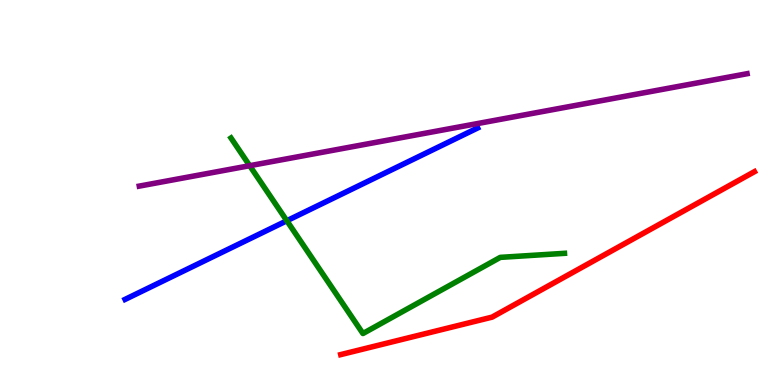[{'lines': ['blue', 'red'], 'intersections': []}, {'lines': ['green', 'red'], 'intersections': []}, {'lines': ['purple', 'red'], 'intersections': []}, {'lines': ['blue', 'green'], 'intersections': [{'x': 3.7, 'y': 4.27}]}, {'lines': ['blue', 'purple'], 'intersections': []}, {'lines': ['green', 'purple'], 'intersections': [{'x': 3.22, 'y': 5.7}]}]